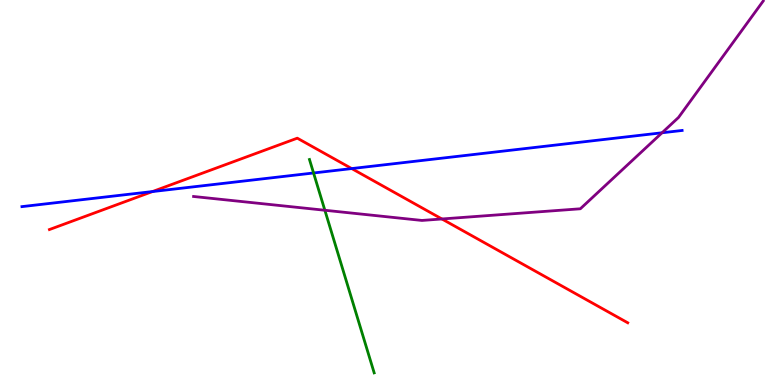[{'lines': ['blue', 'red'], 'intersections': [{'x': 1.97, 'y': 5.02}, {'x': 4.54, 'y': 5.62}]}, {'lines': ['green', 'red'], 'intersections': []}, {'lines': ['purple', 'red'], 'intersections': [{'x': 5.7, 'y': 4.31}]}, {'lines': ['blue', 'green'], 'intersections': [{'x': 4.05, 'y': 5.51}]}, {'lines': ['blue', 'purple'], 'intersections': [{'x': 8.54, 'y': 6.55}]}, {'lines': ['green', 'purple'], 'intersections': [{'x': 4.19, 'y': 4.54}]}]